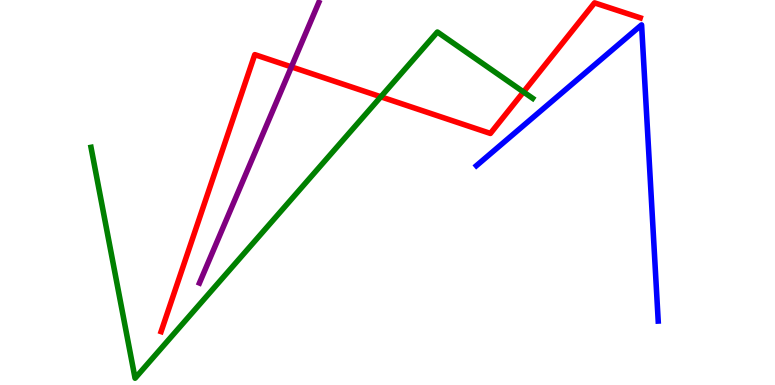[{'lines': ['blue', 'red'], 'intersections': []}, {'lines': ['green', 'red'], 'intersections': [{'x': 4.91, 'y': 7.49}, {'x': 6.75, 'y': 7.61}]}, {'lines': ['purple', 'red'], 'intersections': [{'x': 3.76, 'y': 8.26}]}, {'lines': ['blue', 'green'], 'intersections': []}, {'lines': ['blue', 'purple'], 'intersections': []}, {'lines': ['green', 'purple'], 'intersections': []}]